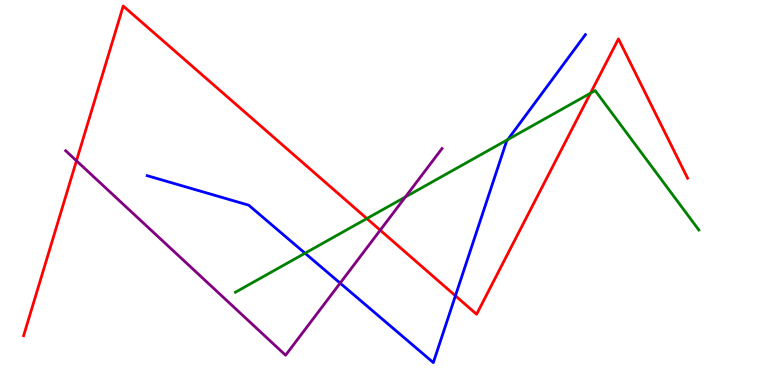[{'lines': ['blue', 'red'], 'intersections': [{'x': 5.88, 'y': 2.32}]}, {'lines': ['green', 'red'], 'intersections': [{'x': 4.73, 'y': 4.32}, {'x': 7.62, 'y': 7.58}]}, {'lines': ['purple', 'red'], 'intersections': [{'x': 0.987, 'y': 5.82}, {'x': 4.91, 'y': 4.02}]}, {'lines': ['blue', 'green'], 'intersections': [{'x': 3.94, 'y': 3.42}, {'x': 6.55, 'y': 6.38}]}, {'lines': ['blue', 'purple'], 'intersections': [{'x': 4.39, 'y': 2.65}]}, {'lines': ['green', 'purple'], 'intersections': [{'x': 5.23, 'y': 4.88}]}]